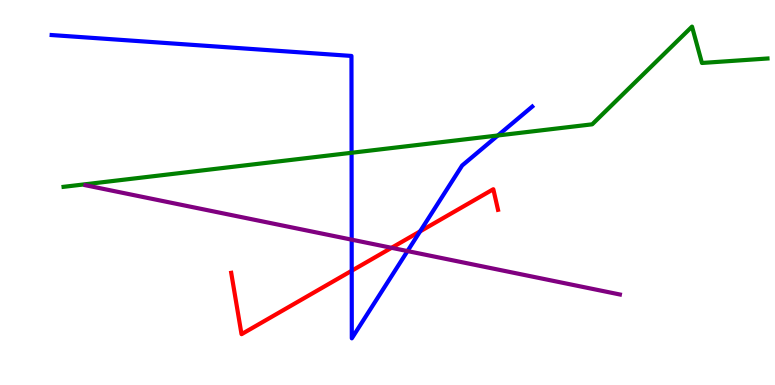[{'lines': ['blue', 'red'], 'intersections': [{'x': 4.54, 'y': 2.97}, {'x': 5.42, 'y': 3.99}]}, {'lines': ['green', 'red'], 'intersections': []}, {'lines': ['purple', 'red'], 'intersections': [{'x': 5.05, 'y': 3.56}]}, {'lines': ['blue', 'green'], 'intersections': [{'x': 4.54, 'y': 6.03}, {'x': 6.42, 'y': 6.48}]}, {'lines': ['blue', 'purple'], 'intersections': [{'x': 4.54, 'y': 3.78}, {'x': 5.26, 'y': 3.48}]}, {'lines': ['green', 'purple'], 'intersections': []}]